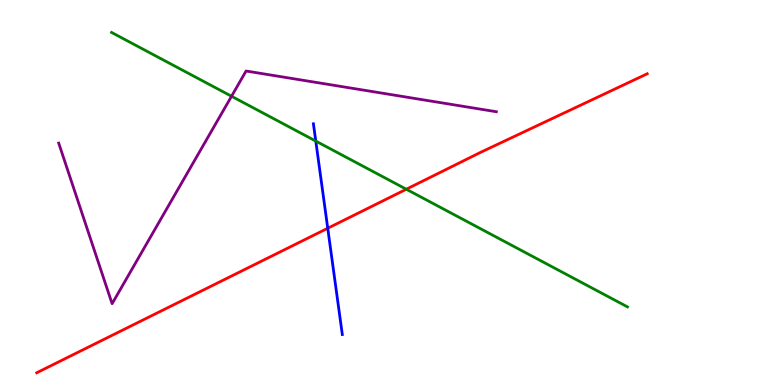[{'lines': ['blue', 'red'], 'intersections': [{'x': 4.23, 'y': 4.07}]}, {'lines': ['green', 'red'], 'intersections': [{'x': 5.24, 'y': 5.08}]}, {'lines': ['purple', 'red'], 'intersections': []}, {'lines': ['blue', 'green'], 'intersections': [{'x': 4.07, 'y': 6.34}]}, {'lines': ['blue', 'purple'], 'intersections': []}, {'lines': ['green', 'purple'], 'intersections': [{'x': 2.99, 'y': 7.5}]}]